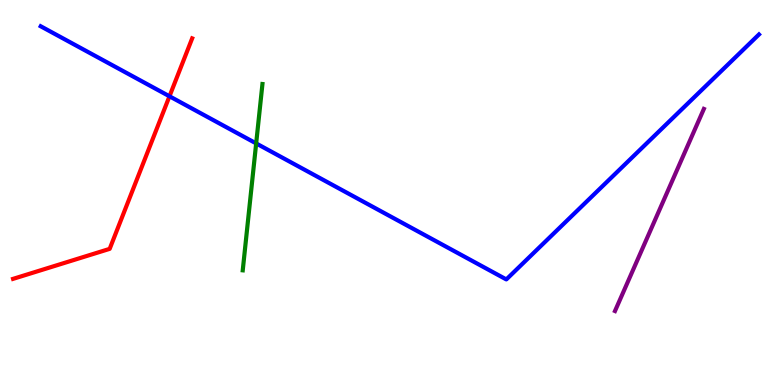[{'lines': ['blue', 'red'], 'intersections': [{'x': 2.19, 'y': 7.5}]}, {'lines': ['green', 'red'], 'intersections': []}, {'lines': ['purple', 'red'], 'intersections': []}, {'lines': ['blue', 'green'], 'intersections': [{'x': 3.31, 'y': 6.27}]}, {'lines': ['blue', 'purple'], 'intersections': []}, {'lines': ['green', 'purple'], 'intersections': []}]